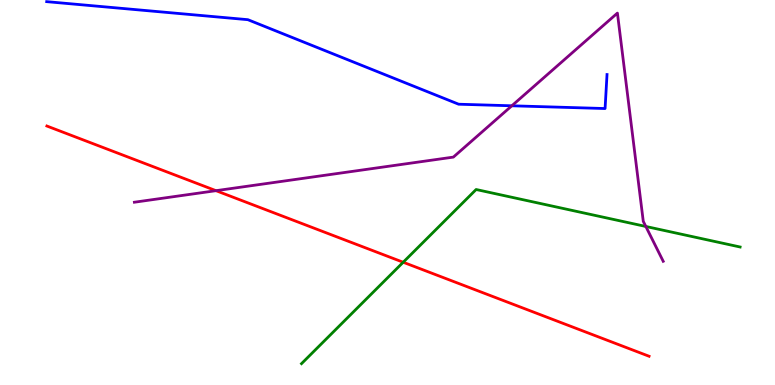[{'lines': ['blue', 'red'], 'intersections': []}, {'lines': ['green', 'red'], 'intersections': [{'x': 5.2, 'y': 3.19}]}, {'lines': ['purple', 'red'], 'intersections': [{'x': 2.79, 'y': 5.05}]}, {'lines': ['blue', 'green'], 'intersections': []}, {'lines': ['blue', 'purple'], 'intersections': [{'x': 6.6, 'y': 7.25}]}, {'lines': ['green', 'purple'], 'intersections': [{'x': 8.33, 'y': 4.12}]}]